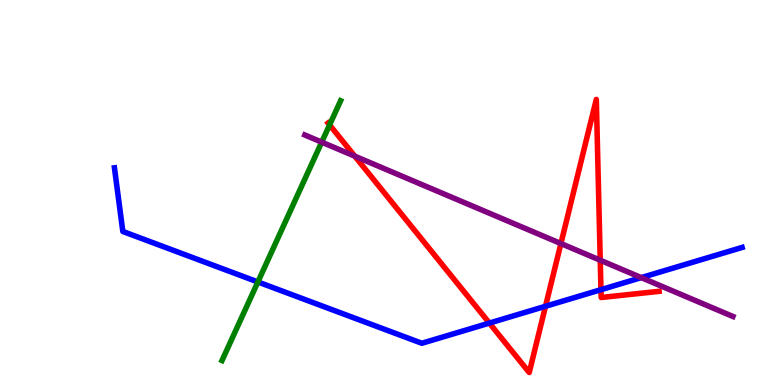[{'lines': ['blue', 'red'], 'intersections': [{'x': 6.31, 'y': 1.61}, {'x': 7.04, 'y': 2.04}, {'x': 7.75, 'y': 2.48}]}, {'lines': ['green', 'red'], 'intersections': [{'x': 4.25, 'y': 6.76}]}, {'lines': ['purple', 'red'], 'intersections': [{'x': 4.58, 'y': 5.94}, {'x': 7.24, 'y': 3.67}, {'x': 7.75, 'y': 3.24}]}, {'lines': ['blue', 'green'], 'intersections': [{'x': 3.33, 'y': 2.68}]}, {'lines': ['blue', 'purple'], 'intersections': [{'x': 8.27, 'y': 2.79}]}, {'lines': ['green', 'purple'], 'intersections': [{'x': 4.15, 'y': 6.31}]}]